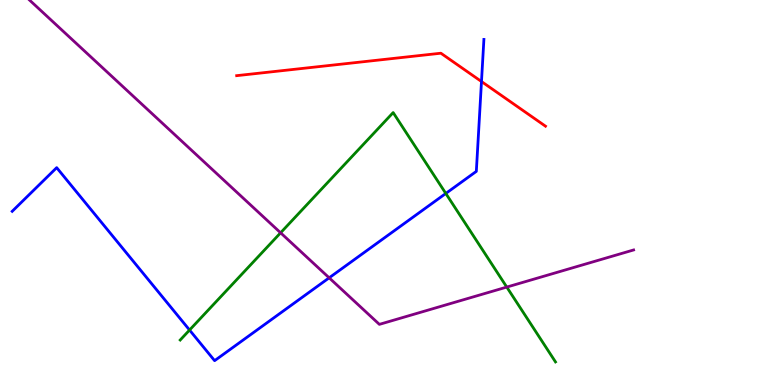[{'lines': ['blue', 'red'], 'intersections': [{'x': 6.21, 'y': 7.88}]}, {'lines': ['green', 'red'], 'intersections': []}, {'lines': ['purple', 'red'], 'intersections': []}, {'lines': ['blue', 'green'], 'intersections': [{'x': 2.45, 'y': 1.43}, {'x': 5.75, 'y': 4.98}]}, {'lines': ['blue', 'purple'], 'intersections': [{'x': 4.25, 'y': 2.78}]}, {'lines': ['green', 'purple'], 'intersections': [{'x': 3.62, 'y': 3.95}, {'x': 6.54, 'y': 2.54}]}]